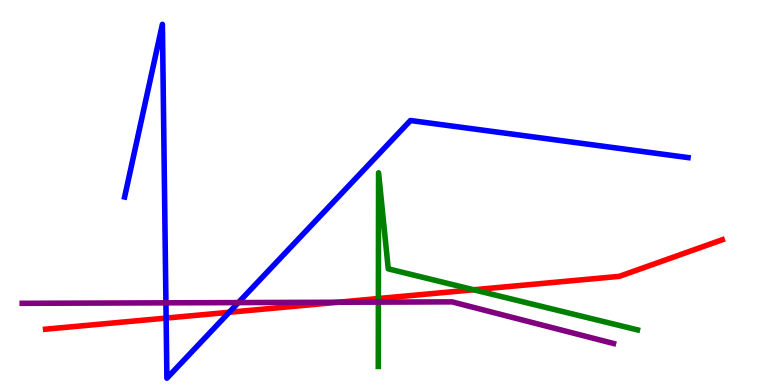[{'lines': ['blue', 'red'], 'intersections': [{'x': 2.14, 'y': 1.74}, {'x': 2.96, 'y': 1.89}]}, {'lines': ['green', 'red'], 'intersections': [{'x': 4.88, 'y': 2.25}, {'x': 6.11, 'y': 2.47}]}, {'lines': ['purple', 'red'], 'intersections': [{'x': 4.36, 'y': 2.15}]}, {'lines': ['blue', 'green'], 'intersections': []}, {'lines': ['blue', 'purple'], 'intersections': [{'x': 2.14, 'y': 2.13}, {'x': 3.08, 'y': 2.14}]}, {'lines': ['green', 'purple'], 'intersections': [{'x': 4.88, 'y': 2.15}]}]